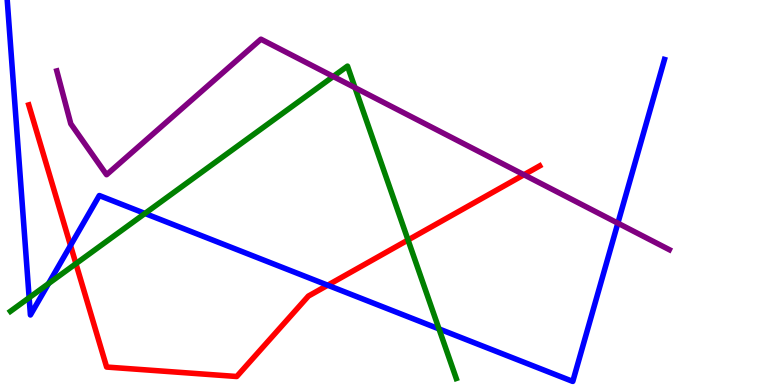[{'lines': ['blue', 'red'], 'intersections': [{'x': 0.91, 'y': 3.62}, {'x': 4.23, 'y': 2.59}]}, {'lines': ['green', 'red'], 'intersections': [{'x': 0.98, 'y': 3.15}, {'x': 5.27, 'y': 3.77}]}, {'lines': ['purple', 'red'], 'intersections': [{'x': 6.76, 'y': 5.46}]}, {'lines': ['blue', 'green'], 'intersections': [{'x': 0.376, 'y': 2.27}, {'x': 0.626, 'y': 2.63}, {'x': 1.87, 'y': 4.46}, {'x': 5.66, 'y': 1.46}]}, {'lines': ['blue', 'purple'], 'intersections': [{'x': 7.97, 'y': 4.2}]}, {'lines': ['green', 'purple'], 'intersections': [{'x': 4.3, 'y': 8.01}, {'x': 4.58, 'y': 7.72}]}]